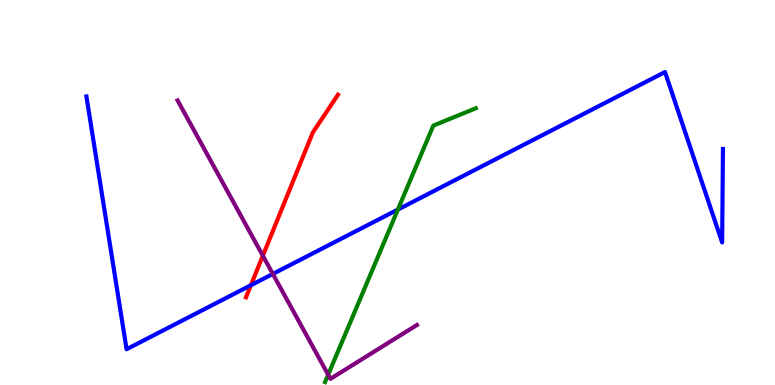[{'lines': ['blue', 'red'], 'intersections': [{'x': 3.24, 'y': 2.59}]}, {'lines': ['green', 'red'], 'intersections': []}, {'lines': ['purple', 'red'], 'intersections': [{'x': 3.39, 'y': 3.36}]}, {'lines': ['blue', 'green'], 'intersections': [{'x': 5.13, 'y': 4.56}]}, {'lines': ['blue', 'purple'], 'intersections': [{'x': 3.52, 'y': 2.88}]}, {'lines': ['green', 'purple'], 'intersections': [{'x': 4.23, 'y': 0.268}]}]